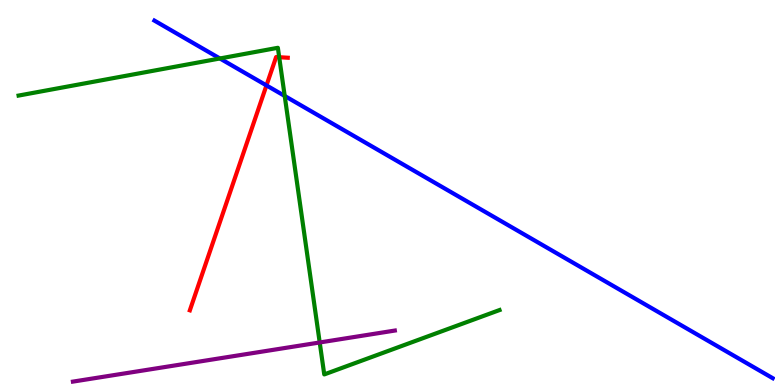[{'lines': ['blue', 'red'], 'intersections': [{'x': 3.44, 'y': 7.78}]}, {'lines': ['green', 'red'], 'intersections': [{'x': 3.6, 'y': 8.51}]}, {'lines': ['purple', 'red'], 'intersections': []}, {'lines': ['blue', 'green'], 'intersections': [{'x': 2.84, 'y': 8.48}, {'x': 3.67, 'y': 7.51}]}, {'lines': ['blue', 'purple'], 'intersections': []}, {'lines': ['green', 'purple'], 'intersections': [{'x': 4.13, 'y': 1.1}]}]